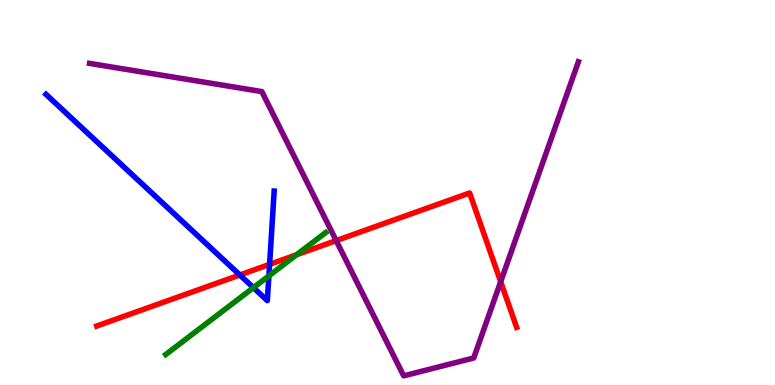[{'lines': ['blue', 'red'], 'intersections': [{'x': 3.09, 'y': 2.86}, {'x': 3.48, 'y': 3.13}]}, {'lines': ['green', 'red'], 'intersections': [{'x': 3.83, 'y': 3.38}]}, {'lines': ['purple', 'red'], 'intersections': [{'x': 4.34, 'y': 3.75}, {'x': 6.46, 'y': 2.68}]}, {'lines': ['blue', 'green'], 'intersections': [{'x': 3.27, 'y': 2.53}, {'x': 3.47, 'y': 2.83}]}, {'lines': ['blue', 'purple'], 'intersections': []}, {'lines': ['green', 'purple'], 'intersections': []}]